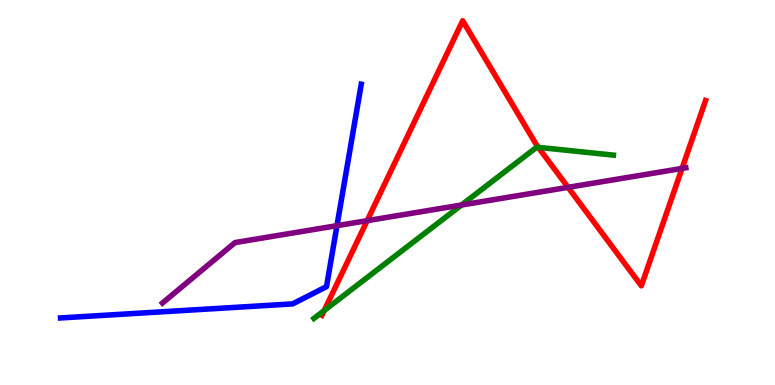[{'lines': ['blue', 'red'], 'intersections': []}, {'lines': ['green', 'red'], 'intersections': [{'x': 4.18, 'y': 1.93}, {'x': 6.95, 'y': 6.17}]}, {'lines': ['purple', 'red'], 'intersections': [{'x': 4.74, 'y': 4.27}, {'x': 7.33, 'y': 5.13}, {'x': 8.8, 'y': 5.63}]}, {'lines': ['blue', 'green'], 'intersections': []}, {'lines': ['blue', 'purple'], 'intersections': [{'x': 4.35, 'y': 4.14}]}, {'lines': ['green', 'purple'], 'intersections': [{'x': 5.95, 'y': 4.67}]}]